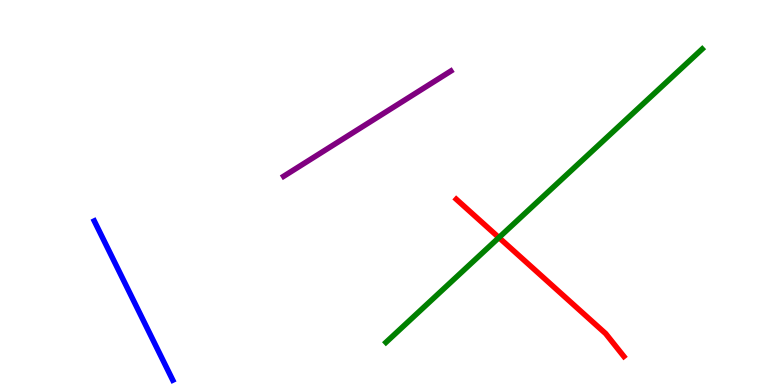[{'lines': ['blue', 'red'], 'intersections': []}, {'lines': ['green', 'red'], 'intersections': [{'x': 6.44, 'y': 3.83}]}, {'lines': ['purple', 'red'], 'intersections': []}, {'lines': ['blue', 'green'], 'intersections': []}, {'lines': ['blue', 'purple'], 'intersections': []}, {'lines': ['green', 'purple'], 'intersections': []}]